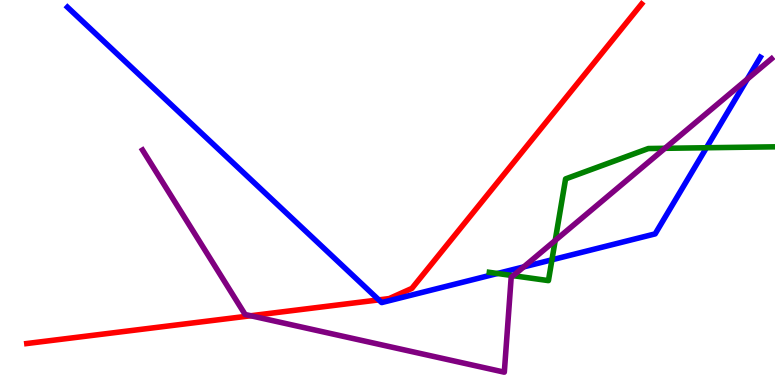[{'lines': ['blue', 'red'], 'intersections': [{'x': 4.89, 'y': 2.21}]}, {'lines': ['green', 'red'], 'intersections': []}, {'lines': ['purple', 'red'], 'intersections': [{'x': 3.24, 'y': 1.8}]}, {'lines': ['blue', 'green'], 'intersections': [{'x': 6.42, 'y': 2.9}, {'x': 7.12, 'y': 3.25}, {'x': 9.12, 'y': 6.16}]}, {'lines': ['blue', 'purple'], 'intersections': [{'x': 6.76, 'y': 3.07}, {'x': 9.64, 'y': 7.94}]}, {'lines': ['green', 'purple'], 'intersections': [{'x': 6.62, 'y': 2.84}, {'x': 7.16, 'y': 3.75}, {'x': 8.58, 'y': 6.15}]}]